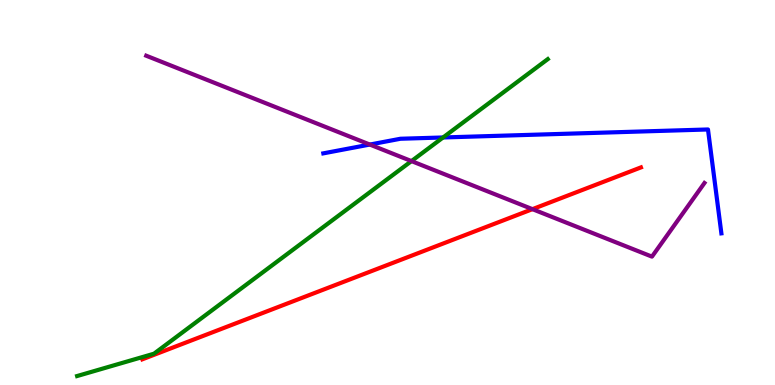[{'lines': ['blue', 'red'], 'intersections': []}, {'lines': ['green', 'red'], 'intersections': []}, {'lines': ['purple', 'red'], 'intersections': [{'x': 6.87, 'y': 4.57}]}, {'lines': ['blue', 'green'], 'intersections': [{'x': 5.72, 'y': 6.43}]}, {'lines': ['blue', 'purple'], 'intersections': [{'x': 4.77, 'y': 6.25}]}, {'lines': ['green', 'purple'], 'intersections': [{'x': 5.31, 'y': 5.82}]}]